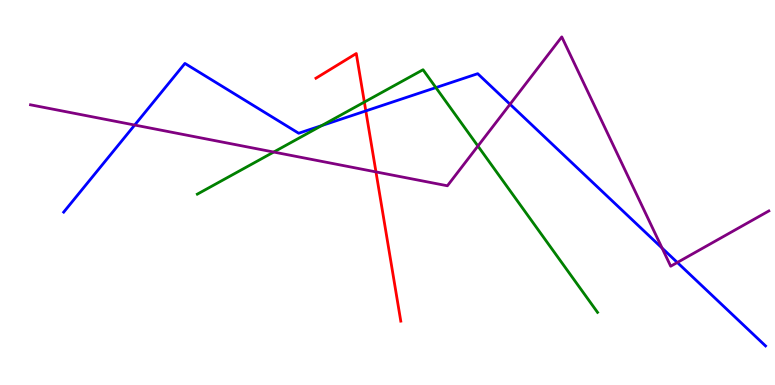[{'lines': ['blue', 'red'], 'intersections': [{'x': 4.72, 'y': 7.12}]}, {'lines': ['green', 'red'], 'intersections': [{'x': 4.7, 'y': 7.35}]}, {'lines': ['purple', 'red'], 'intersections': [{'x': 4.85, 'y': 5.53}]}, {'lines': ['blue', 'green'], 'intersections': [{'x': 4.15, 'y': 6.74}, {'x': 5.62, 'y': 7.72}]}, {'lines': ['blue', 'purple'], 'intersections': [{'x': 1.74, 'y': 6.75}, {'x': 6.58, 'y': 7.29}, {'x': 8.54, 'y': 3.56}, {'x': 8.74, 'y': 3.18}]}, {'lines': ['green', 'purple'], 'intersections': [{'x': 3.53, 'y': 6.05}, {'x': 6.17, 'y': 6.21}]}]